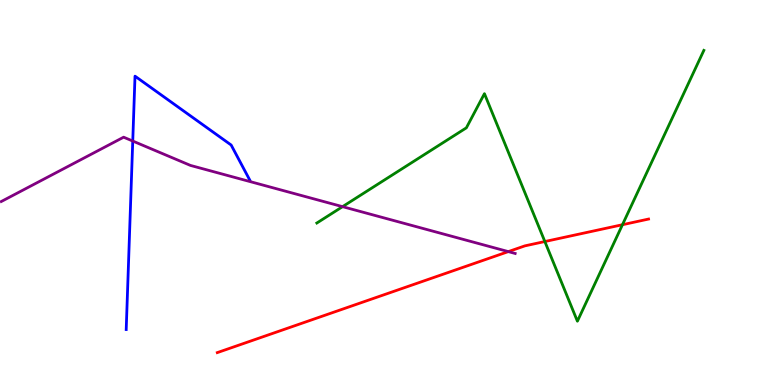[{'lines': ['blue', 'red'], 'intersections': []}, {'lines': ['green', 'red'], 'intersections': [{'x': 7.03, 'y': 3.73}, {'x': 8.03, 'y': 4.16}]}, {'lines': ['purple', 'red'], 'intersections': [{'x': 6.56, 'y': 3.46}]}, {'lines': ['blue', 'green'], 'intersections': []}, {'lines': ['blue', 'purple'], 'intersections': [{'x': 1.71, 'y': 6.34}]}, {'lines': ['green', 'purple'], 'intersections': [{'x': 4.42, 'y': 4.63}]}]